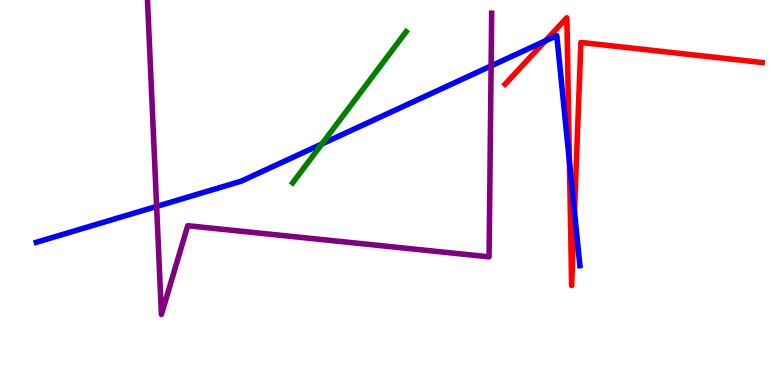[{'lines': ['blue', 'red'], 'intersections': [{'x': 7.04, 'y': 8.94}, {'x': 7.35, 'y': 5.8}, {'x': 7.41, 'y': 4.5}]}, {'lines': ['green', 'red'], 'intersections': []}, {'lines': ['purple', 'red'], 'intersections': []}, {'lines': ['blue', 'green'], 'intersections': [{'x': 4.15, 'y': 6.26}]}, {'lines': ['blue', 'purple'], 'intersections': [{'x': 2.02, 'y': 4.64}, {'x': 6.34, 'y': 8.29}]}, {'lines': ['green', 'purple'], 'intersections': []}]